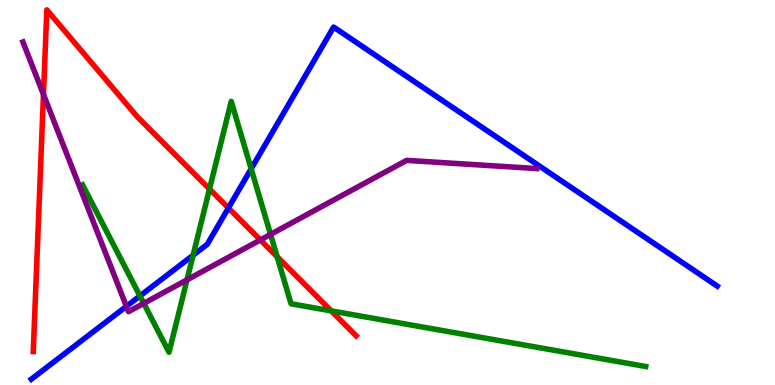[{'lines': ['blue', 'red'], 'intersections': [{'x': 2.95, 'y': 4.6}]}, {'lines': ['green', 'red'], 'intersections': [{'x': 2.7, 'y': 5.09}, {'x': 3.58, 'y': 3.33}, {'x': 4.27, 'y': 1.93}]}, {'lines': ['purple', 'red'], 'intersections': [{'x': 0.561, 'y': 7.55}, {'x': 3.36, 'y': 3.77}]}, {'lines': ['blue', 'green'], 'intersections': [{'x': 1.81, 'y': 2.31}, {'x': 2.49, 'y': 3.37}, {'x': 3.24, 'y': 5.61}]}, {'lines': ['blue', 'purple'], 'intersections': [{'x': 1.63, 'y': 2.04}]}, {'lines': ['green', 'purple'], 'intersections': [{'x': 1.86, 'y': 2.12}, {'x': 2.41, 'y': 2.73}, {'x': 3.49, 'y': 3.91}]}]